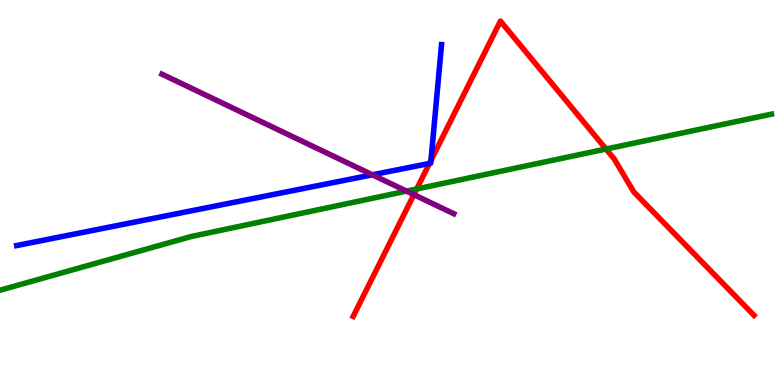[{'lines': ['blue', 'red'], 'intersections': [{'x': 5.54, 'y': 5.75}, {'x': 5.56, 'y': 5.83}]}, {'lines': ['green', 'red'], 'intersections': [{'x': 5.38, 'y': 5.09}, {'x': 7.82, 'y': 6.13}]}, {'lines': ['purple', 'red'], 'intersections': [{'x': 5.34, 'y': 4.94}]}, {'lines': ['blue', 'green'], 'intersections': []}, {'lines': ['blue', 'purple'], 'intersections': [{'x': 4.8, 'y': 5.46}]}, {'lines': ['green', 'purple'], 'intersections': [{'x': 5.25, 'y': 5.04}]}]